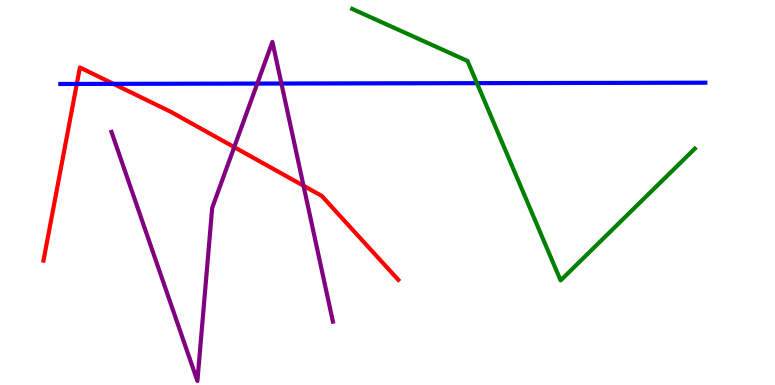[{'lines': ['blue', 'red'], 'intersections': [{'x': 0.991, 'y': 7.82}, {'x': 1.46, 'y': 7.82}]}, {'lines': ['green', 'red'], 'intersections': []}, {'lines': ['purple', 'red'], 'intersections': [{'x': 3.02, 'y': 6.18}, {'x': 3.92, 'y': 5.18}]}, {'lines': ['blue', 'green'], 'intersections': [{'x': 6.15, 'y': 7.84}]}, {'lines': ['blue', 'purple'], 'intersections': [{'x': 3.32, 'y': 7.83}, {'x': 3.63, 'y': 7.83}]}, {'lines': ['green', 'purple'], 'intersections': []}]